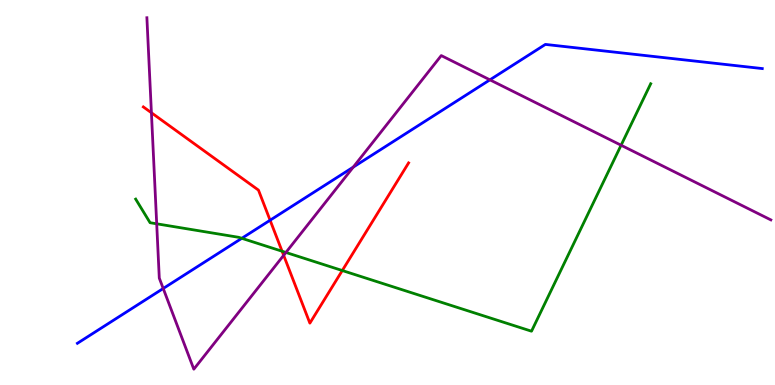[{'lines': ['blue', 'red'], 'intersections': [{'x': 3.49, 'y': 4.28}]}, {'lines': ['green', 'red'], 'intersections': [{'x': 3.64, 'y': 3.47}, {'x': 4.42, 'y': 2.97}]}, {'lines': ['purple', 'red'], 'intersections': [{'x': 1.95, 'y': 7.07}, {'x': 3.66, 'y': 3.37}]}, {'lines': ['blue', 'green'], 'intersections': [{'x': 3.12, 'y': 3.81}]}, {'lines': ['blue', 'purple'], 'intersections': [{'x': 2.11, 'y': 2.51}, {'x': 4.56, 'y': 5.66}, {'x': 6.32, 'y': 7.93}]}, {'lines': ['green', 'purple'], 'intersections': [{'x': 2.02, 'y': 4.19}, {'x': 3.69, 'y': 3.44}, {'x': 8.01, 'y': 6.23}]}]